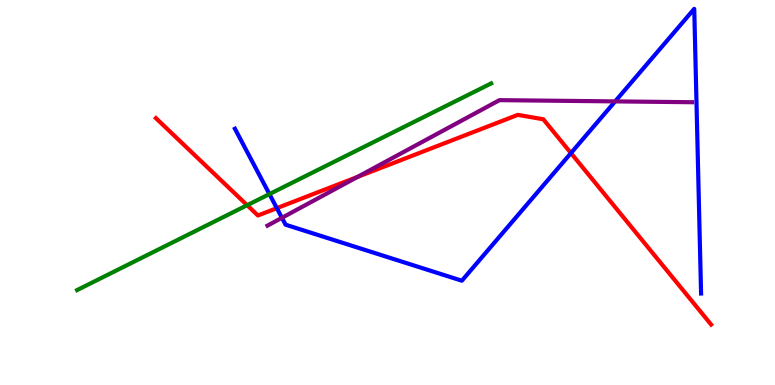[{'lines': ['blue', 'red'], 'intersections': [{'x': 3.57, 'y': 4.59}, {'x': 7.37, 'y': 6.02}]}, {'lines': ['green', 'red'], 'intersections': [{'x': 3.19, 'y': 4.67}]}, {'lines': ['purple', 'red'], 'intersections': [{'x': 4.61, 'y': 5.41}]}, {'lines': ['blue', 'green'], 'intersections': [{'x': 3.48, 'y': 4.96}]}, {'lines': ['blue', 'purple'], 'intersections': [{'x': 3.64, 'y': 4.34}, {'x': 7.94, 'y': 7.37}]}, {'lines': ['green', 'purple'], 'intersections': []}]